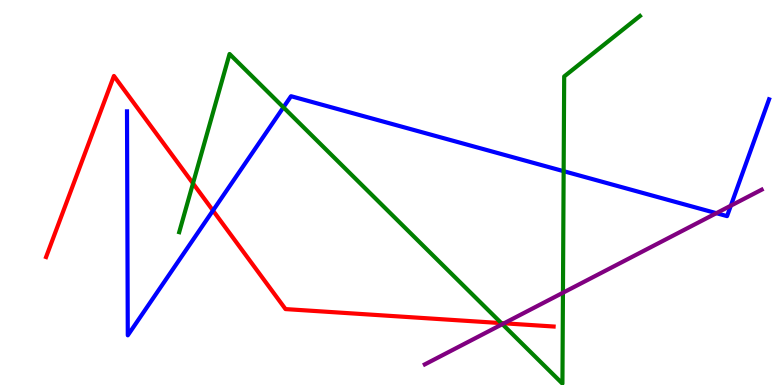[{'lines': ['blue', 'red'], 'intersections': [{'x': 2.75, 'y': 4.53}]}, {'lines': ['green', 'red'], 'intersections': [{'x': 2.49, 'y': 5.24}, {'x': 6.47, 'y': 1.61}]}, {'lines': ['purple', 'red'], 'intersections': [{'x': 6.5, 'y': 1.6}]}, {'lines': ['blue', 'green'], 'intersections': [{'x': 3.66, 'y': 7.21}, {'x': 7.27, 'y': 5.55}]}, {'lines': ['blue', 'purple'], 'intersections': [{'x': 9.24, 'y': 4.46}, {'x': 9.43, 'y': 4.66}]}, {'lines': ['green', 'purple'], 'intersections': [{'x': 6.48, 'y': 1.58}, {'x': 7.26, 'y': 2.4}]}]